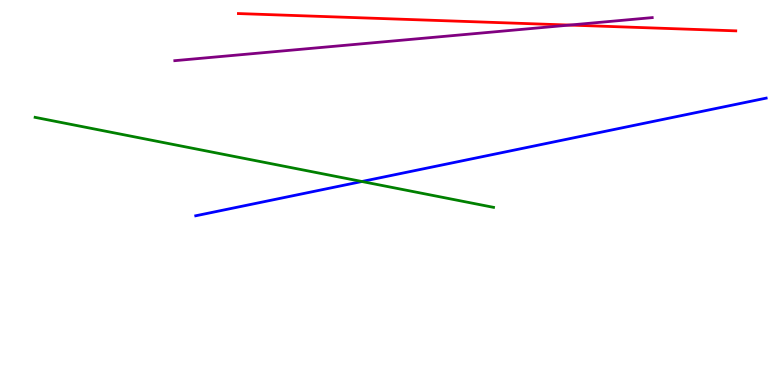[{'lines': ['blue', 'red'], 'intersections': []}, {'lines': ['green', 'red'], 'intersections': []}, {'lines': ['purple', 'red'], 'intersections': [{'x': 7.35, 'y': 9.35}]}, {'lines': ['blue', 'green'], 'intersections': [{'x': 4.67, 'y': 5.29}]}, {'lines': ['blue', 'purple'], 'intersections': []}, {'lines': ['green', 'purple'], 'intersections': []}]